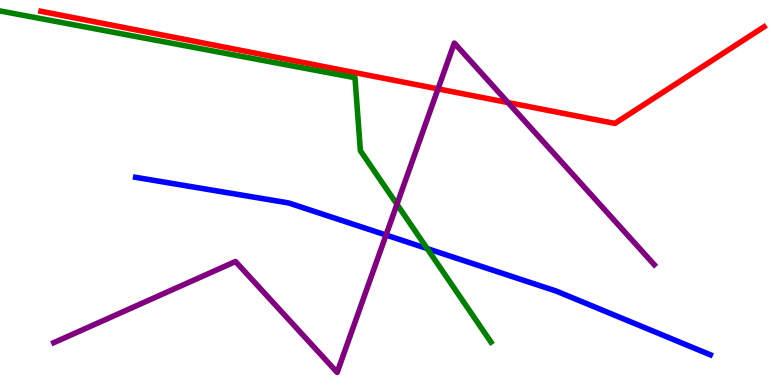[{'lines': ['blue', 'red'], 'intersections': []}, {'lines': ['green', 'red'], 'intersections': []}, {'lines': ['purple', 'red'], 'intersections': [{'x': 5.65, 'y': 7.69}, {'x': 6.55, 'y': 7.34}]}, {'lines': ['blue', 'green'], 'intersections': [{'x': 5.51, 'y': 3.54}]}, {'lines': ['blue', 'purple'], 'intersections': [{'x': 4.98, 'y': 3.9}]}, {'lines': ['green', 'purple'], 'intersections': [{'x': 5.12, 'y': 4.69}]}]